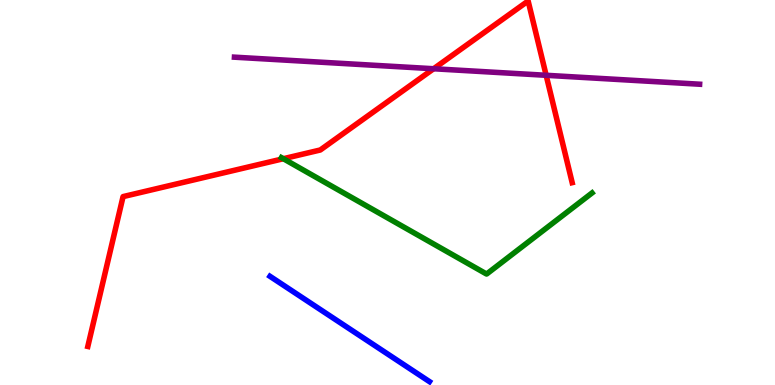[{'lines': ['blue', 'red'], 'intersections': []}, {'lines': ['green', 'red'], 'intersections': [{'x': 3.66, 'y': 5.88}]}, {'lines': ['purple', 'red'], 'intersections': [{'x': 5.6, 'y': 8.21}, {'x': 7.05, 'y': 8.04}]}, {'lines': ['blue', 'green'], 'intersections': []}, {'lines': ['blue', 'purple'], 'intersections': []}, {'lines': ['green', 'purple'], 'intersections': []}]